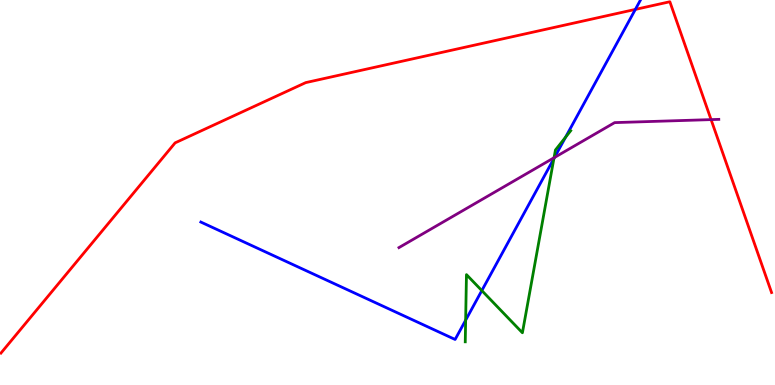[{'lines': ['blue', 'red'], 'intersections': [{'x': 8.2, 'y': 9.76}]}, {'lines': ['green', 'red'], 'intersections': []}, {'lines': ['purple', 'red'], 'intersections': [{'x': 9.18, 'y': 6.89}]}, {'lines': ['blue', 'green'], 'intersections': [{'x': 6.01, 'y': 1.68}, {'x': 6.22, 'y': 2.45}, {'x': 7.15, 'y': 5.88}, {'x': 7.3, 'y': 6.44}]}, {'lines': ['blue', 'purple'], 'intersections': [{'x': 7.15, 'y': 5.91}]}, {'lines': ['green', 'purple'], 'intersections': [{'x': 7.15, 'y': 5.9}]}]